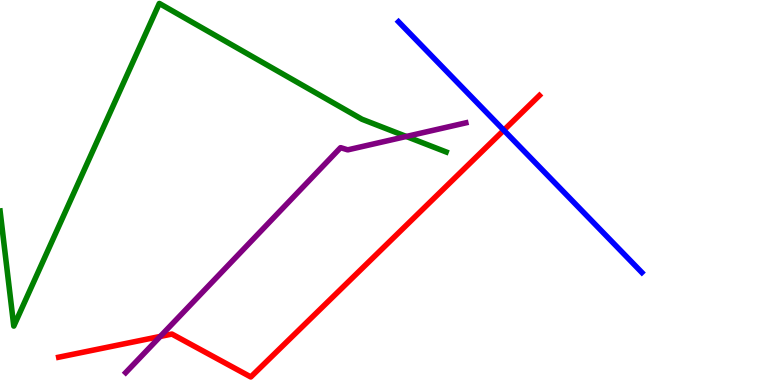[{'lines': ['blue', 'red'], 'intersections': [{'x': 6.5, 'y': 6.62}]}, {'lines': ['green', 'red'], 'intersections': []}, {'lines': ['purple', 'red'], 'intersections': [{'x': 2.07, 'y': 1.26}]}, {'lines': ['blue', 'green'], 'intersections': []}, {'lines': ['blue', 'purple'], 'intersections': []}, {'lines': ['green', 'purple'], 'intersections': [{'x': 5.24, 'y': 6.46}]}]